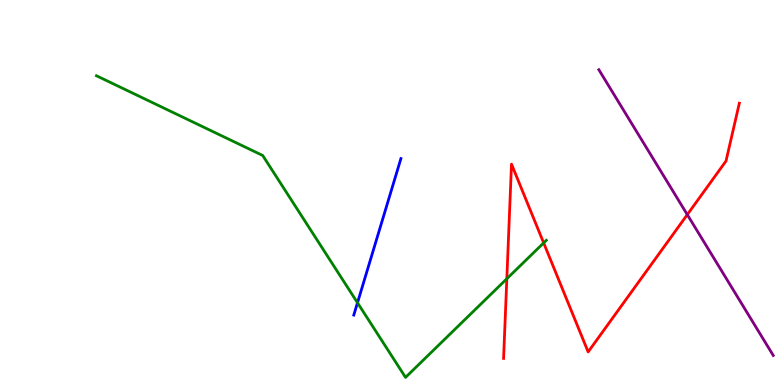[{'lines': ['blue', 'red'], 'intersections': []}, {'lines': ['green', 'red'], 'intersections': [{'x': 6.54, 'y': 2.76}, {'x': 7.01, 'y': 3.69}]}, {'lines': ['purple', 'red'], 'intersections': [{'x': 8.87, 'y': 4.43}]}, {'lines': ['blue', 'green'], 'intersections': [{'x': 4.61, 'y': 2.14}]}, {'lines': ['blue', 'purple'], 'intersections': []}, {'lines': ['green', 'purple'], 'intersections': []}]